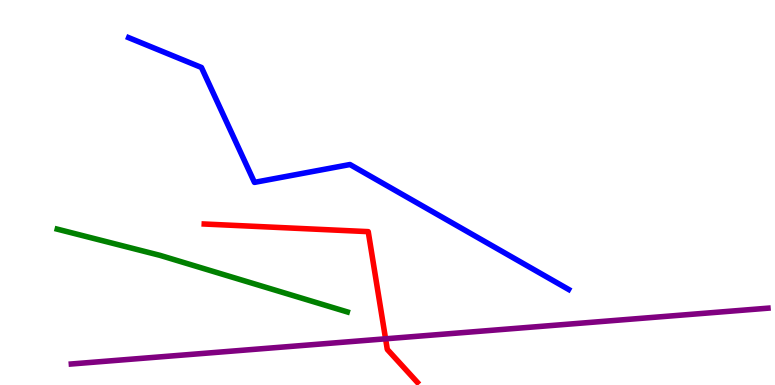[{'lines': ['blue', 'red'], 'intersections': []}, {'lines': ['green', 'red'], 'intersections': []}, {'lines': ['purple', 'red'], 'intersections': [{'x': 4.98, 'y': 1.2}]}, {'lines': ['blue', 'green'], 'intersections': []}, {'lines': ['blue', 'purple'], 'intersections': []}, {'lines': ['green', 'purple'], 'intersections': []}]